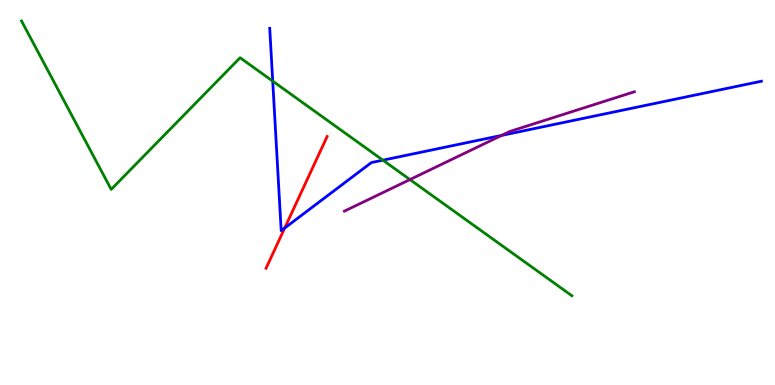[{'lines': ['blue', 'red'], 'intersections': [{'x': 3.67, 'y': 4.08}]}, {'lines': ['green', 'red'], 'intersections': []}, {'lines': ['purple', 'red'], 'intersections': []}, {'lines': ['blue', 'green'], 'intersections': [{'x': 3.52, 'y': 7.89}, {'x': 4.94, 'y': 5.84}]}, {'lines': ['blue', 'purple'], 'intersections': [{'x': 6.47, 'y': 6.48}]}, {'lines': ['green', 'purple'], 'intersections': [{'x': 5.29, 'y': 5.34}]}]